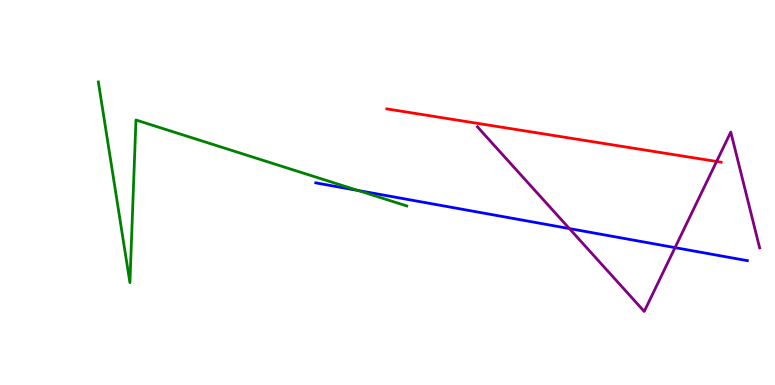[{'lines': ['blue', 'red'], 'intersections': []}, {'lines': ['green', 'red'], 'intersections': []}, {'lines': ['purple', 'red'], 'intersections': [{'x': 9.25, 'y': 5.81}]}, {'lines': ['blue', 'green'], 'intersections': [{'x': 4.62, 'y': 5.05}]}, {'lines': ['blue', 'purple'], 'intersections': [{'x': 7.35, 'y': 4.06}, {'x': 8.71, 'y': 3.57}]}, {'lines': ['green', 'purple'], 'intersections': []}]